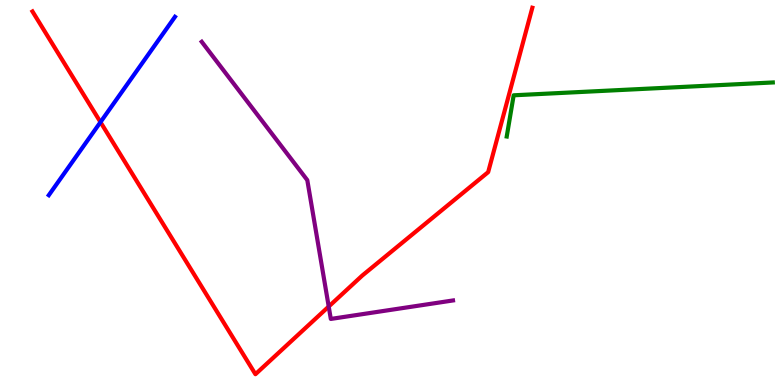[{'lines': ['blue', 'red'], 'intersections': [{'x': 1.3, 'y': 6.83}]}, {'lines': ['green', 'red'], 'intersections': []}, {'lines': ['purple', 'red'], 'intersections': [{'x': 4.24, 'y': 2.04}]}, {'lines': ['blue', 'green'], 'intersections': []}, {'lines': ['blue', 'purple'], 'intersections': []}, {'lines': ['green', 'purple'], 'intersections': []}]